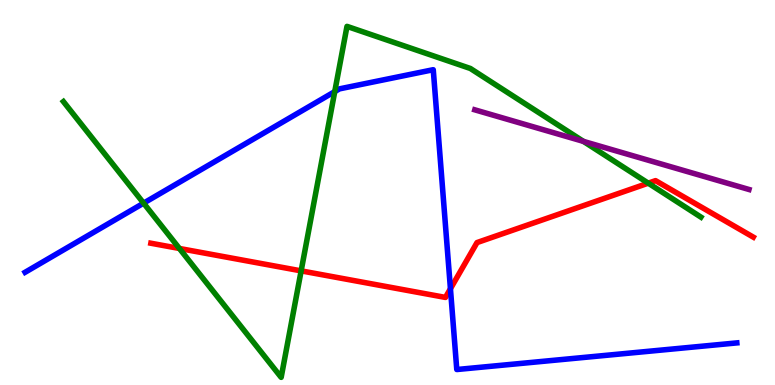[{'lines': ['blue', 'red'], 'intersections': [{'x': 5.81, 'y': 2.5}]}, {'lines': ['green', 'red'], 'intersections': [{'x': 2.31, 'y': 3.55}, {'x': 3.89, 'y': 2.96}, {'x': 8.36, 'y': 5.24}]}, {'lines': ['purple', 'red'], 'intersections': []}, {'lines': ['blue', 'green'], 'intersections': [{'x': 1.85, 'y': 4.72}, {'x': 4.32, 'y': 7.62}]}, {'lines': ['blue', 'purple'], 'intersections': []}, {'lines': ['green', 'purple'], 'intersections': [{'x': 7.53, 'y': 6.33}]}]